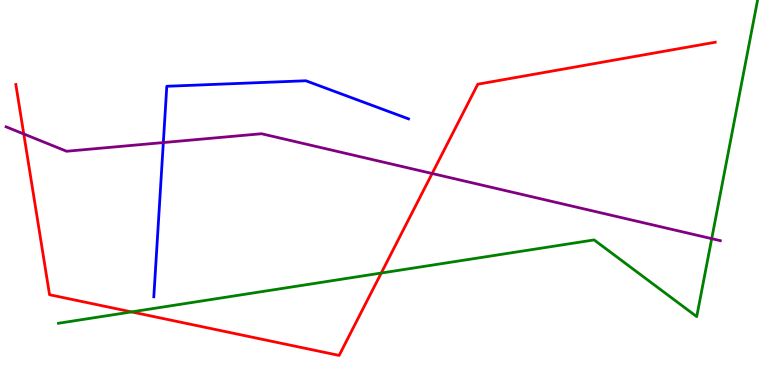[{'lines': ['blue', 'red'], 'intersections': []}, {'lines': ['green', 'red'], 'intersections': [{'x': 1.7, 'y': 1.9}, {'x': 4.92, 'y': 2.91}]}, {'lines': ['purple', 'red'], 'intersections': [{'x': 0.307, 'y': 6.52}, {'x': 5.58, 'y': 5.49}]}, {'lines': ['blue', 'green'], 'intersections': []}, {'lines': ['blue', 'purple'], 'intersections': [{'x': 2.11, 'y': 6.3}]}, {'lines': ['green', 'purple'], 'intersections': [{'x': 9.18, 'y': 3.8}]}]